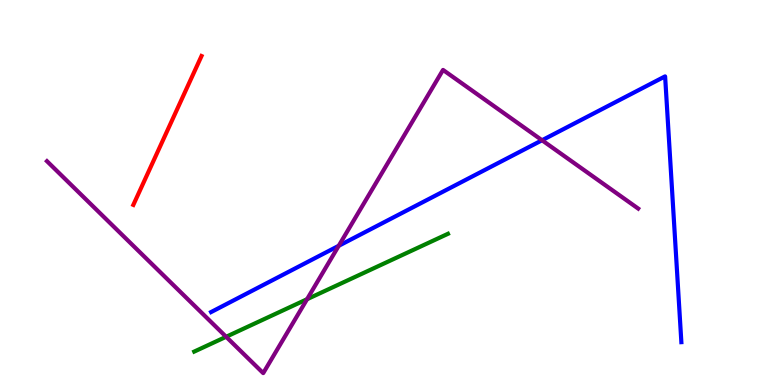[{'lines': ['blue', 'red'], 'intersections': []}, {'lines': ['green', 'red'], 'intersections': []}, {'lines': ['purple', 'red'], 'intersections': []}, {'lines': ['blue', 'green'], 'intersections': []}, {'lines': ['blue', 'purple'], 'intersections': [{'x': 4.37, 'y': 3.62}, {'x': 6.99, 'y': 6.36}]}, {'lines': ['green', 'purple'], 'intersections': [{'x': 2.92, 'y': 1.25}, {'x': 3.96, 'y': 2.23}]}]